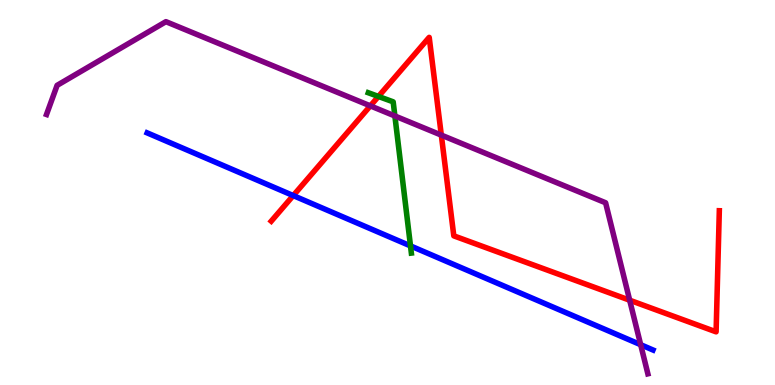[{'lines': ['blue', 'red'], 'intersections': [{'x': 3.78, 'y': 4.92}]}, {'lines': ['green', 'red'], 'intersections': [{'x': 4.88, 'y': 7.5}]}, {'lines': ['purple', 'red'], 'intersections': [{'x': 4.78, 'y': 7.25}, {'x': 5.69, 'y': 6.49}, {'x': 8.12, 'y': 2.2}]}, {'lines': ['blue', 'green'], 'intersections': [{'x': 5.3, 'y': 3.61}]}, {'lines': ['blue', 'purple'], 'intersections': [{'x': 8.27, 'y': 1.05}]}, {'lines': ['green', 'purple'], 'intersections': [{'x': 5.1, 'y': 6.99}]}]